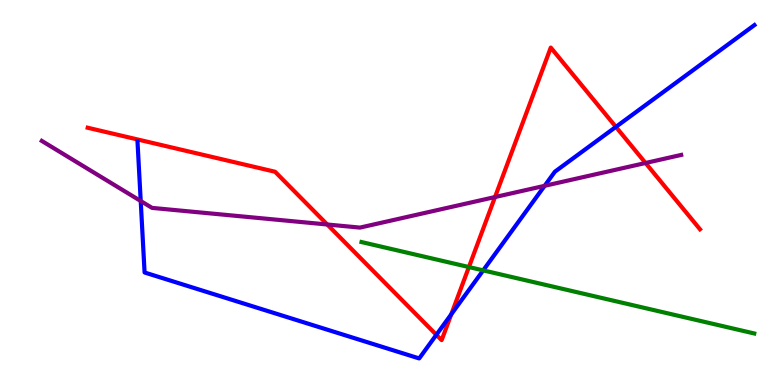[{'lines': ['blue', 'red'], 'intersections': [{'x': 5.63, 'y': 1.3}, {'x': 5.82, 'y': 1.84}, {'x': 7.95, 'y': 6.7}]}, {'lines': ['green', 'red'], 'intersections': [{'x': 6.05, 'y': 3.06}]}, {'lines': ['purple', 'red'], 'intersections': [{'x': 4.22, 'y': 4.17}, {'x': 6.39, 'y': 4.88}, {'x': 8.33, 'y': 5.77}]}, {'lines': ['blue', 'green'], 'intersections': [{'x': 6.23, 'y': 2.98}]}, {'lines': ['blue', 'purple'], 'intersections': [{'x': 1.82, 'y': 4.78}, {'x': 7.03, 'y': 5.17}]}, {'lines': ['green', 'purple'], 'intersections': []}]